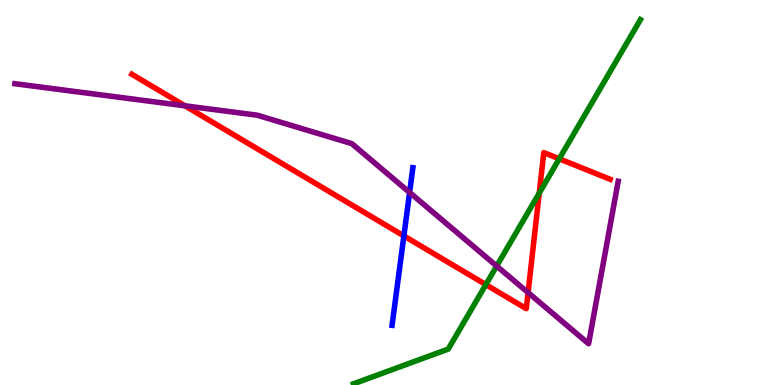[{'lines': ['blue', 'red'], 'intersections': [{'x': 5.21, 'y': 3.87}]}, {'lines': ['green', 'red'], 'intersections': [{'x': 6.27, 'y': 2.61}, {'x': 6.96, 'y': 4.98}, {'x': 7.22, 'y': 5.88}]}, {'lines': ['purple', 'red'], 'intersections': [{'x': 2.39, 'y': 7.25}, {'x': 6.81, 'y': 2.4}]}, {'lines': ['blue', 'green'], 'intersections': []}, {'lines': ['blue', 'purple'], 'intersections': [{'x': 5.29, 'y': 5.0}]}, {'lines': ['green', 'purple'], 'intersections': [{'x': 6.41, 'y': 3.09}]}]